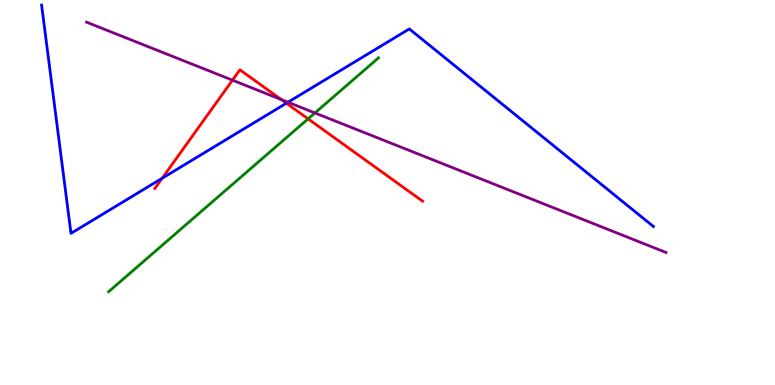[{'lines': ['blue', 'red'], 'intersections': [{'x': 2.09, 'y': 5.37}, {'x': 3.69, 'y': 7.32}]}, {'lines': ['green', 'red'], 'intersections': [{'x': 3.98, 'y': 6.91}]}, {'lines': ['purple', 'red'], 'intersections': [{'x': 3.0, 'y': 7.92}, {'x': 3.63, 'y': 7.41}]}, {'lines': ['blue', 'green'], 'intersections': []}, {'lines': ['blue', 'purple'], 'intersections': [{'x': 3.72, 'y': 7.34}]}, {'lines': ['green', 'purple'], 'intersections': [{'x': 4.06, 'y': 7.07}]}]